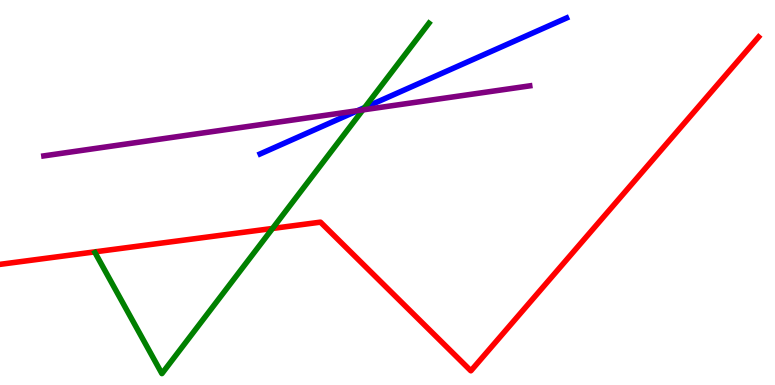[{'lines': ['blue', 'red'], 'intersections': []}, {'lines': ['green', 'red'], 'intersections': [{'x': 3.52, 'y': 4.07}]}, {'lines': ['purple', 'red'], 'intersections': []}, {'lines': ['blue', 'green'], 'intersections': [{'x': 4.71, 'y': 7.21}]}, {'lines': ['blue', 'purple'], 'intersections': [{'x': 4.62, 'y': 7.13}]}, {'lines': ['green', 'purple'], 'intersections': [{'x': 4.68, 'y': 7.15}]}]